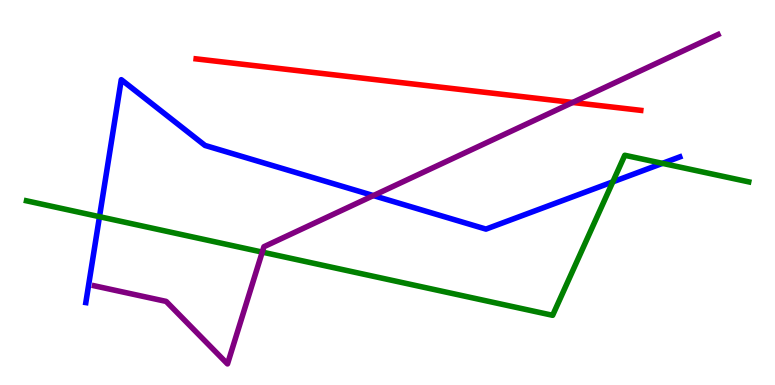[{'lines': ['blue', 'red'], 'intersections': []}, {'lines': ['green', 'red'], 'intersections': []}, {'lines': ['purple', 'red'], 'intersections': [{'x': 7.39, 'y': 7.34}]}, {'lines': ['blue', 'green'], 'intersections': [{'x': 1.28, 'y': 4.37}, {'x': 7.91, 'y': 5.28}, {'x': 8.55, 'y': 5.76}]}, {'lines': ['blue', 'purple'], 'intersections': [{'x': 4.82, 'y': 4.92}]}, {'lines': ['green', 'purple'], 'intersections': [{'x': 3.38, 'y': 3.45}]}]